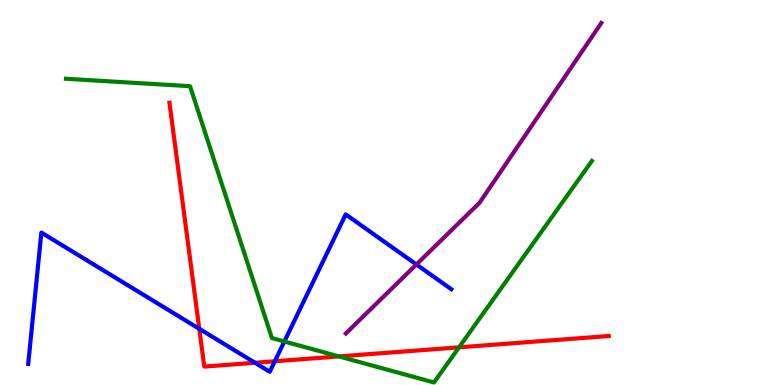[{'lines': ['blue', 'red'], 'intersections': [{'x': 2.57, 'y': 1.46}, {'x': 3.29, 'y': 0.578}, {'x': 3.55, 'y': 0.617}]}, {'lines': ['green', 'red'], 'intersections': [{'x': 4.37, 'y': 0.742}, {'x': 5.92, 'y': 0.978}]}, {'lines': ['purple', 'red'], 'intersections': []}, {'lines': ['blue', 'green'], 'intersections': [{'x': 3.67, 'y': 1.13}]}, {'lines': ['blue', 'purple'], 'intersections': [{'x': 5.37, 'y': 3.13}]}, {'lines': ['green', 'purple'], 'intersections': []}]